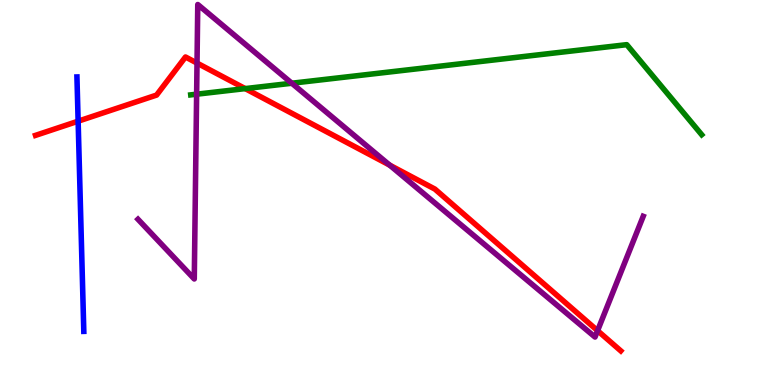[{'lines': ['blue', 'red'], 'intersections': [{'x': 1.01, 'y': 6.85}]}, {'lines': ['green', 'red'], 'intersections': [{'x': 3.16, 'y': 7.7}]}, {'lines': ['purple', 'red'], 'intersections': [{'x': 2.54, 'y': 8.36}, {'x': 5.03, 'y': 5.71}, {'x': 7.71, 'y': 1.41}]}, {'lines': ['blue', 'green'], 'intersections': []}, {'lines': ['blue', 'purple'], 'intersections': []}, {'lines': ['green', 'purple'], 'intersections': [{'x': 2.54, 'y': 7.55}, {'x': 3.77, 'y': 7.84}]}]